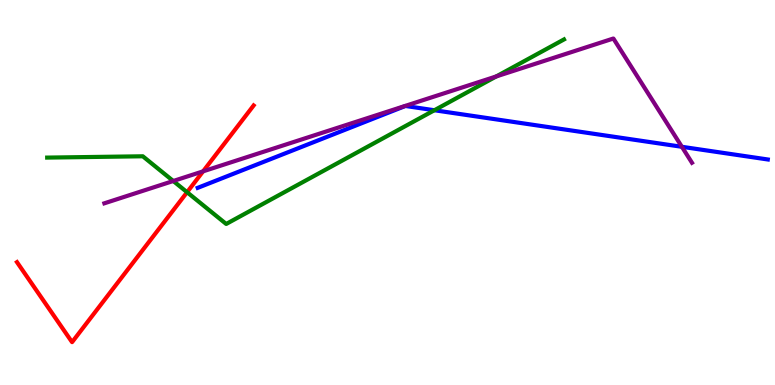[{'lines': ['blue', 'red'], 'intersections': []}, {'lines': ['green', 'red'], 'intersections': [{'x': 2.41, 'y': 5.01}]}, {'lines': ['purple', 'red'], 'intersections': [{'x': 2.62, 'y': 5.55}]}, {'lines': ['blue', 'green'], 'intersections': [{'x': 5.6, 'y': 7.14}]}, {'lines': ['blue', 'purple'], 'intersections': [{'x': 8.8, 'y': 6.19}]}, {'lines': ['green', 'purple'], 'intersections': [{'x': 2.24, 'y': 5.3}, {'x': 6.4, 'y': 8.02}]}]